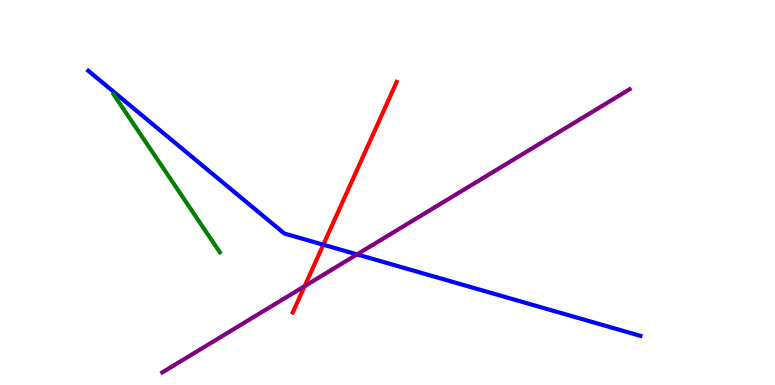[{'lines': ['blue', 'red'], 'intersections': [{'x': 4.17, 'y': 3.64}]}, {'lines': ['green', 'red'], 'intersections': []}, {'lines': ['purple', 'red'], 'intersections': [{'x': 3.93, 'y': 2.57}]}, {'lines': ['blue', 'green'], 'intersections': []}, {'lines': ['blue', 'purple'], 'intersections': [{'x': 4.61, 'y': 3.39}]}, {'lines': ['green', 'purple'], 'intersections': []}]